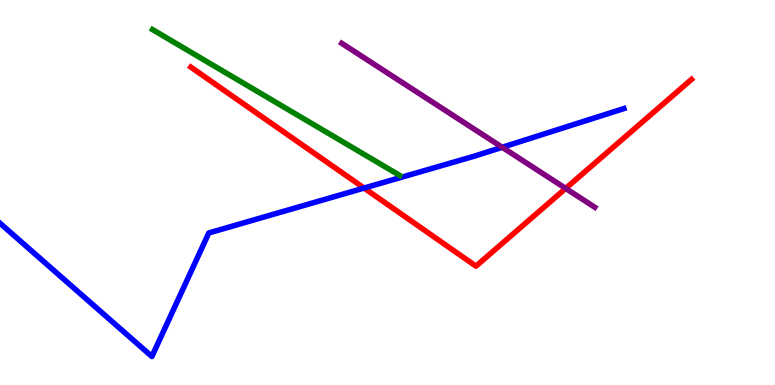[{'lines': ['blue', 'red'], 'intersections': [{'x': 4.7, 'y': 5.12}]}, {'lines': ['green', 'red'], 'intersections': []}, {'lines': ['purple', 'red'], 'intersections': [{'x': 7.3, 'y': 5.11}]}, {'lines': ['blue', 'green'], 'intersections': []}, {'lines': ['blue', 'purple'], 'intersections': [{'x': 6.48, 'y': 6.17}]}, {'lines': ['green', 'purple'], 'intersections': []}]